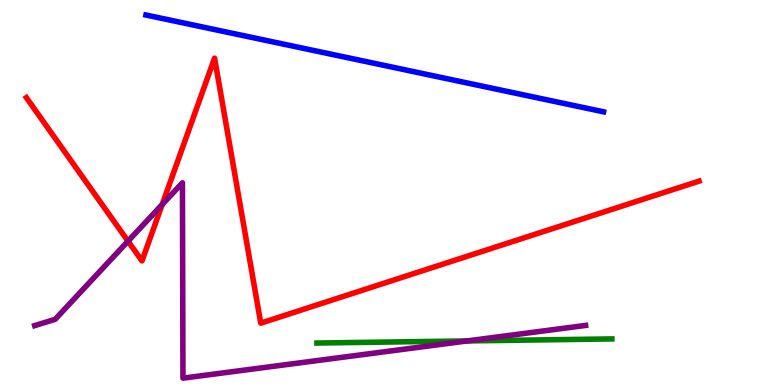[{'lines': ['blue', 'red'], 'intersections': []}, {'lines': ['green', 'red'], 'intersections': []}, {'lines': ['purple', 'red'], 'intersections': [{'x': 1.65, 'y': 3.74}, {'x': 2.09, 'y': 4.69}]}, {'lines': ['blue', 'green'], 'intersections': []}, {'lines': ['blue', 'purple'], 'intersections': []}, {'lines': ['green', 'purple'], 'intersections': [{'x': 6.03, 'y': 1.14}]}]